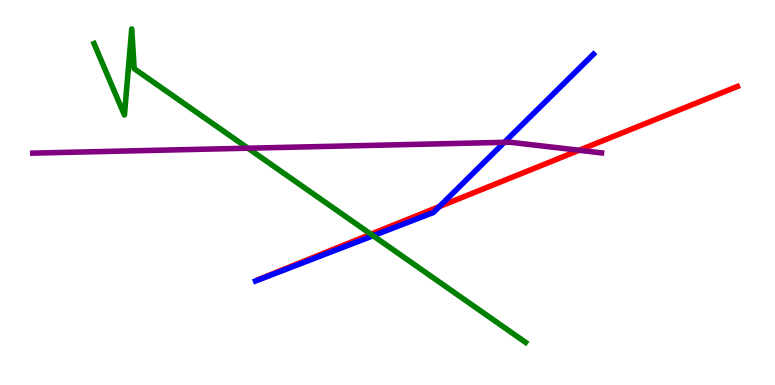[{'lines': ['blue', 'red'], 'intersections': [{'x': 5.67, 'y': 4.63}]}, {'lines': ['green', 'red'], 'intersections': [{'x': 4.79, 'y': 3.92}]}, {'lines': ['purple', 'red'], 'intersections': [{'x': 7.47, 'y': 6.1}]}, {'lines': ['blue', 'green'], 'intersections': [{'x': 4.81, 'y': 3.88}]}, {'lines': ['blue', 'purple'], 'intersections': [{'x': 6.51, 'y': 6.3}]}, {'lines': ['green', 'purple'], 'intersections': [{'x': 3.2, 'y': 6.15}]}]